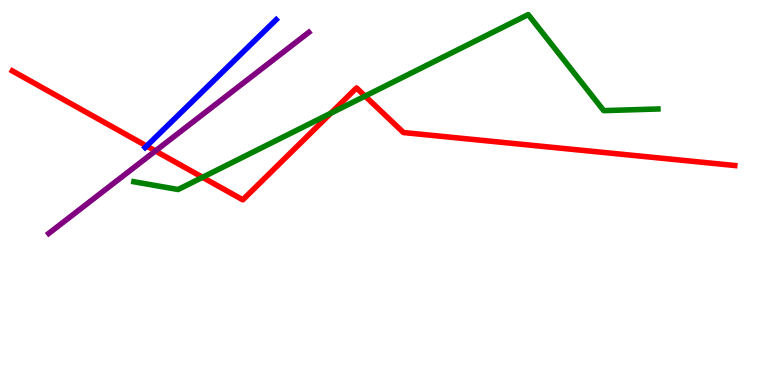[{'lines': ['blue', 'red'], 'intersections': [{'x': 1.89, 'y': 6.21}]}, {'lines': ['green', 'red'], 'intersections': [{'x': 2.61, 'y': 5.39}, {'x': 4.27, 'y': 7.06}, {'x': 4.71, 'y': 7.5}]}, {'lines': ['purple', 'red'], 'intersections': [{'x': 2.01, 'y': 6.08}]}, {'lines': ['blue', 'green'], 'intersections': []}, {'lines': ['blue', 'purple'], 'intersections': []}, {'lines': ['green', 'purple'], 'intersections': []}]